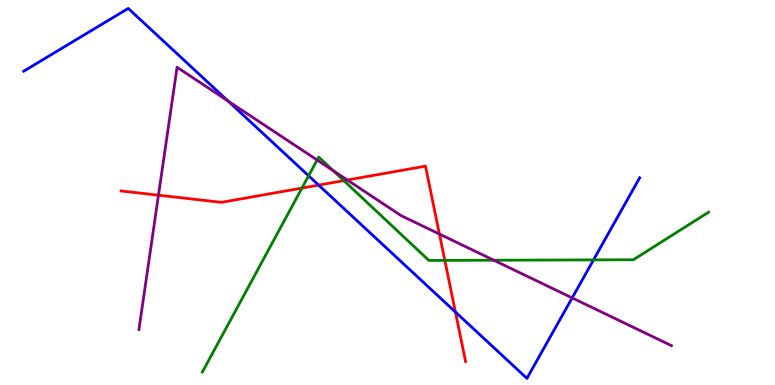[{'lines': ['blue', 'red'], 'intersections': [{'x': 4.11, 'y': 5.19}, {'x': 5.88, 'y': 1.9}]}, {'lines': ['green', 'red'], 'intersections': [{'x': 3.9, 'y': 5.12}, {'x': 4.44, 'y': 5.31}, {'x': 5.74, 'y': 3.24}]}, {'lines': ['purple', 'red'], 'intersections': [{'x': 2.04, 'y': 4.93}, {'x': 4.48, 'y': 5.32}, {'x': 5.67, 'y': 3.92}]}, {'lines': ['blue', 'green'], 'intersections': [{'x': 3.98, 'y': 5.43}, {'x': 7.66, 'y': 3.25}]}, {'lines': ['blue', 'purple'], 'intersections': [{'x': 2.94, 'y': 7.38}, {'x': 7.38, 'y': 2.26}]}, {'lines': ['green', 'purple'], 'intersections': [{'x': 4.09, 'y': 5.84}, {'x': 4.3, 'y': 5.57}, {'x': 6.37, 'y': 3.24}]}]